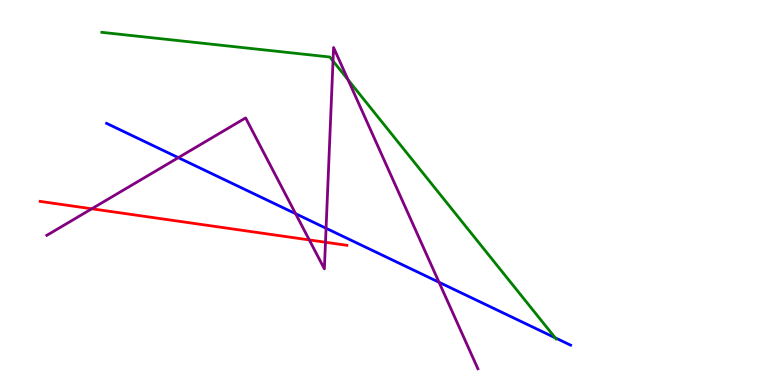[{'lines': ['blue', 'red'], 'intersections': []}, {'lines': ['green', 'red'], 'intersections': []}, {'lines': ['purple', 'red'], 'intersections': [{'x': 1.18, 'y': 4.58}, {'x': 3.99, 'y': 3.77}, {'x': 4.2, 'y': 3.71}]}, {'lines': ['blue', 'green'], 'intersections': [{'x': 7.16, 'y': 1.23}]}, {'lines': ['blue', 'purple'], 'intersections': [{'x': 2.3, 'y': 5.91}, {'x': 3.81, 'y': 4.45}, {'x': 4.21, 'y': 4.07}, {'x': 5.66, 'y': 2.67}]}, {'lines': ['green', 'purple'], 'intersections': [{'x': 4.3, 'y': 8.42}, {'x': 4.49, 'y': 7.93}]}]